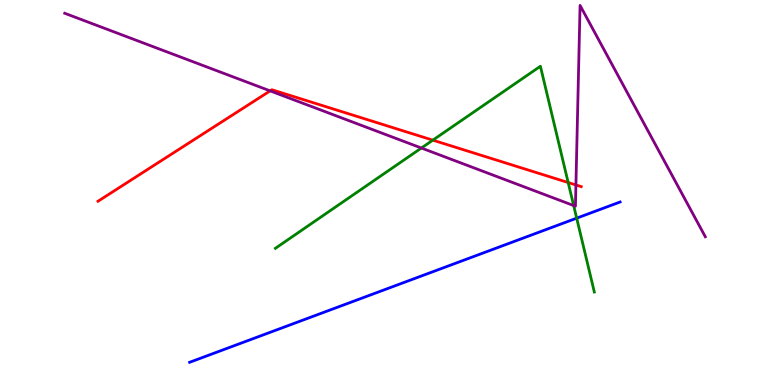[{'lines': ['blue', 'red'], 'intersections': []}, {'lines': ['green', 'red'], 'intersections': [{'x': 5.58, 'y': 6.36}, {'x': 7.33, 'y': 5.26}]}, {'lines': ['purple', 'red'], 'intersections': [{'x': 3.49, 'y': 7.64}, {'x': 7.43, 'y': 5.2}]}, {'lines': ['blue', 'green'], 'intersections': [{'x': 7.44, 'y': 4.33}]}, {'lines': ['blue', 'purple'], 'intersections': []}, {'lines': ['green', 'purple'], 'intersections': [{'x': 5.44, 'y': 6.16}, {'x': 7.4, 'y': 4.66}]}]